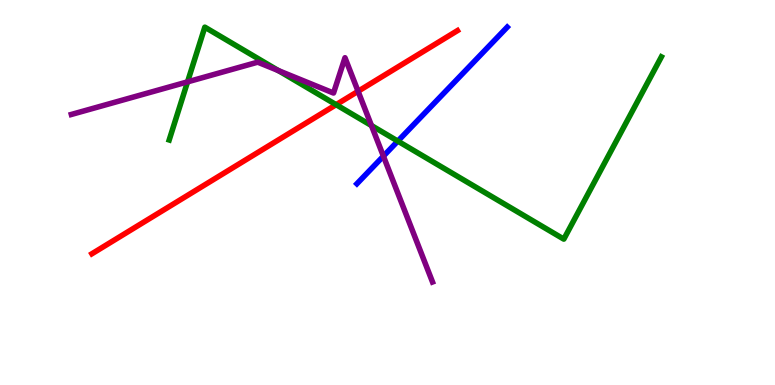[{'lines': ['blue', 'red'], 'intersections': []}, {'lines': ['green', 'red'], 'intersections': [{'x': 4.34, 'y': 7.28}]}, {'lines': ['purple', 'red'], 'intersections': [{'x': 4.62, 'y': 7.63}]}, {'lines': ['blue', 'green'], 'intersections': [{'x': 5.13, 'y': 6.33}]}, {'lines': ['blue', 'purple'], 'intersections': [{'x': 4.95, 'y': 5.94}]}, {'lines': ['green', 'purple'], 'intersections': [{'x': 2.42, 'y': 7.87}, {'x': 3.59, 'y': 8.17}, {'x': 4.79, 'y': 6.74}]}]